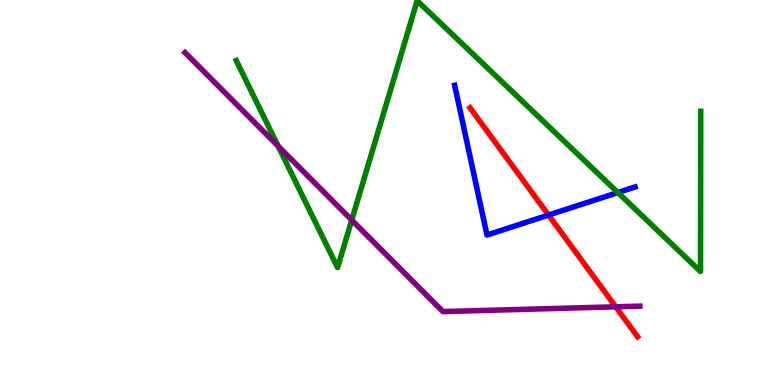[{'lines': ['blue', 'red'], 'intersections': [{'x': 7.08, 'y': 4.41}]}, {'lines': ['green', 'red'], 'intersections': []}, {'lines': ['purple', 'red'], 'intersections': [{'x': 7.94, 'y': 2.03}]}, {'lines': ['blue', 'green'], 'intersections': [{'x': 7.97, 'y': 5.0}]}, {'lines': ['blue', 'purple'], 'intersections': []}, {'lines': ['green', 'purple'], 'intersections': [{'x': 3.59, 'y': 6.21}, {'x': 4.54, 'y': 4.28}]}]